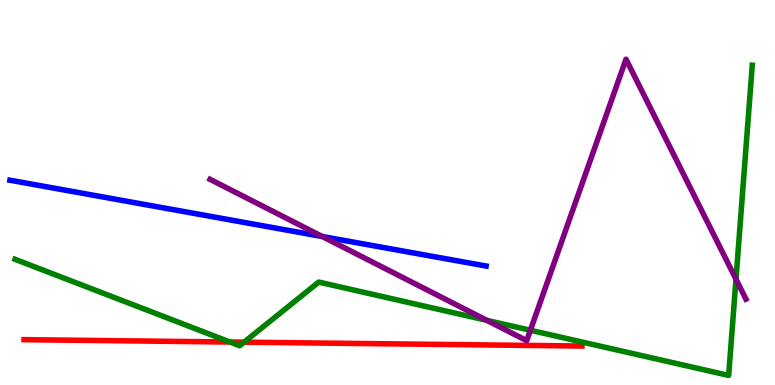[{'lines': ['blue', 'red'], 'intersections': []}, {'lines': ['green', 'red'], 'intersections': [{'x': 2.97, 'y': 1.12}, {'x': 3.15, 'y': 1.11}]}, {'lines': ['purple', 'red'], 'intersections': []}, {'lines': ['blue', 'green'], 'intersections': []}, {'lines': ['blue', 'purple'], 'intersections': [{'x': 4.16, 'y': 3.86}]}, {'lines': ['green', 'purple'], 'intersections': [{'x': 6.28, 'y': 1.68}, {'x': 6.84, 'y': 1.42}, {'x': 9.5, 'y': 2.75}]}]